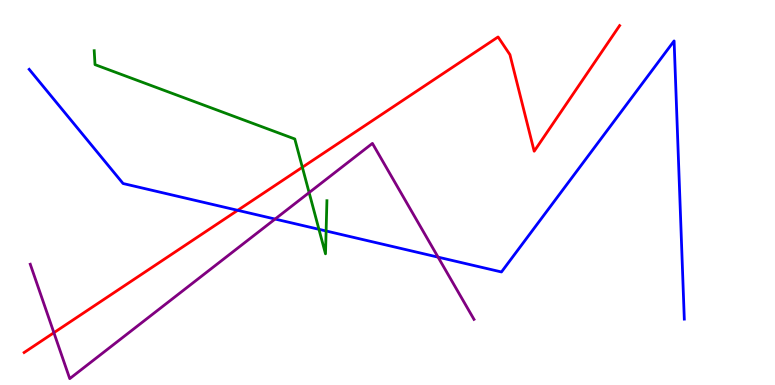[{'lines': ['blue', 'red'], 'intersections': [{'x': 3.07, 'y': 4.54}]}, {'lines': ['green', 'red'], 'intersections': [{'x': 3.9, 'y': 5.66}]}, {'lines': ['purple', 'red'], 'intersections': [{'x': 0.695, 'y': 1.36}]}, {'lines': ['blue', 'green'], 'intersections': [{'x': 4.12, 'y': 4.04}, {'x': 4.21, 'y': 4.0}]}, {'lines': ['blue', 'purple'], 'intersections': [{'x': 3.55, 'y': 4.31}, {'x': 5.65, 'y': 3.32}]}, {'lines': ['green', 'purple'], 'intersections': [{'x': 3.99, 'y': 5.0}]}]